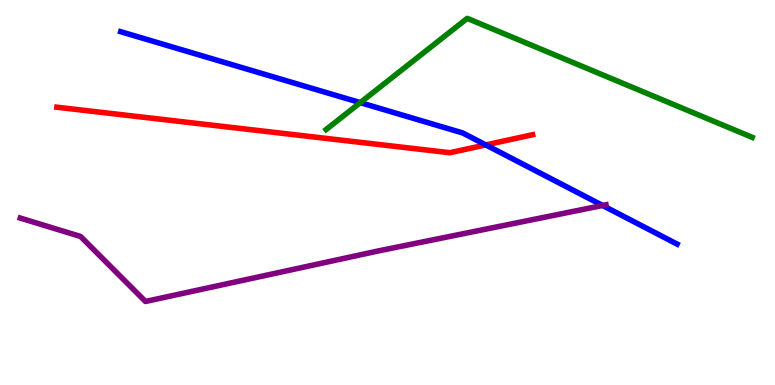[{'lines': ['blue', 'red'], 'intersections': [{'x': 6.27, 'y': 6.24}]}, {'lines': ['green', 'red'], 'intersections': []}, {'lines': ['purple', 'red'], 'intersections': []}, {'lines': ['blue', 'green'], 'intersections': [{'x': 4.65, 'y': 7.33}]}, {'lines': ['blue', 'purple'], 'intersections': [{'x': 7.78, 'y': 4.66}]}, {'lines': ['green', 'purple'], 'intersections': []}]